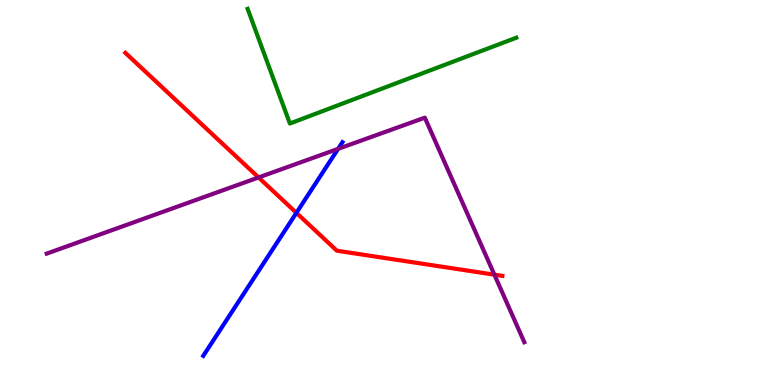[{'lines': ['blue', 'red'], 'intersections': [{'x': 3.82, 'y': 4.47}]}, {'lines': ['green', 'red'], 'intersections': []}, {'lines': ['purple', 'red'], 'intersections': [{'x': 3.34, 'y': 5.39}, {'x': 6.38, 'y': 2.87}]}, {'lines': ['blue', 'green'], 'intersections': []}, {'lines': ['blue', 'purple'], 'intersections': [{'x': 4.36, 'y': 6.13}]}, {'lines': ['green', 'purple'], 'intersections': []}]